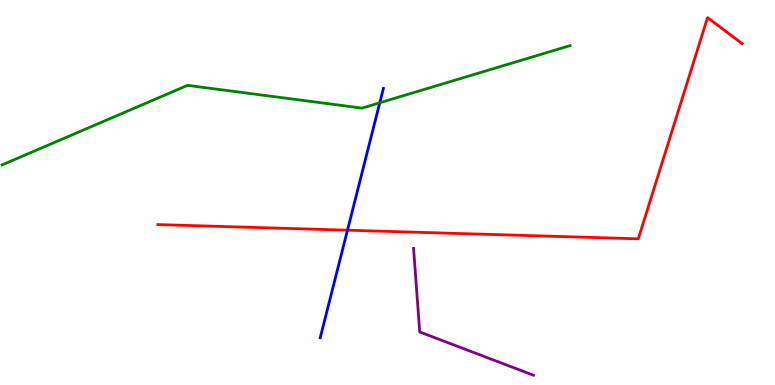[{'lines': ['blue', 'red'], 'intersections': [{'x': 4.48, 'y': 4.02}]}, {'lines': ['green', 'red'], 'intersections': []}, {'lines': ['purple', 'red'], 'intersections': []}, {'lines': ['blue', 'green'], 'intersections': [{'x': 4.9, 'y': 7.33}]}, {'lines': ['blue', 'purple'], 'intersections': []}, {'lines': ['green', 'purple'], 'intersections': []}]